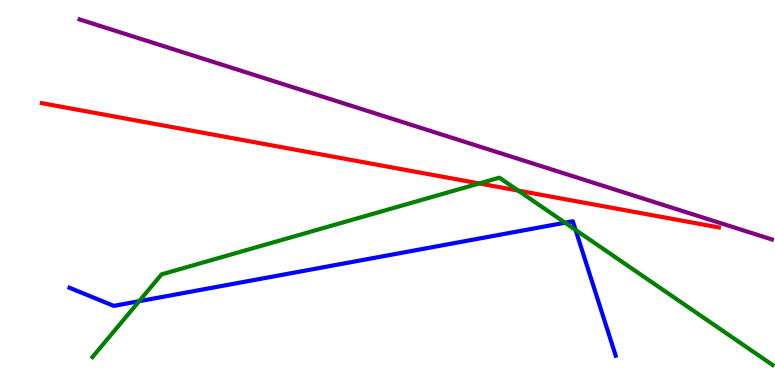[{'lines': ['blue', 'red'], 'intersections': []}, {'lines': ['green', 'red'], 'intersections': [{'x': 6.18, 'y': 5.24}, {'x': 6.69, 'y': 5.05}]}, {'lines': ['purple', 'red'], 'intersections': []}, {'lines': ['blue', 'green'], 'intersections': [{'x': 1.8, 'y': 2.18}, {'x': 7.29, 'y': 4.22}, {'x': 7.43, 'y': 4.03}]}, {'lines': ['blue', 'purple'], 'intersections': []}, {'lines': ['green', 'purple'], 'intersections': []}]